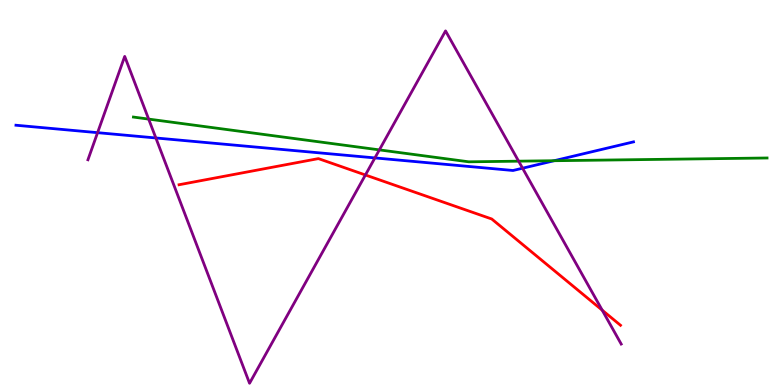[{'lines': ['blue', 'red'], 'intersections': []}, {'lines': ['green', 'red'], 'intersections': []}, {'lines': ['purple', 'red'], 'intersections': [{'x': 4.71, 'y': 5.46}, {'x': 7.77, 'y': 1.94}]}, {'lines': ['blue', 'green'], 'intersections': [{'x': 7.15, 'y': 5.83}]}, {'lines': ['blue', 'purple'], 'intersections': [{'x': 1.26, 'y': 6.55}, {'x': 2.01, 'y': 6.42}, {'x': 4.84, 'y': 5.9}, {'x': 6.74, 'y': 5.63}]}, {'lines': ['green', 'purple'], 'intersections': [{'x': 1.92, 'y': 6.91}, {'x': 4.9, 'y': 6.11}, {'x': 6.69, 'y': 5.81}]}]